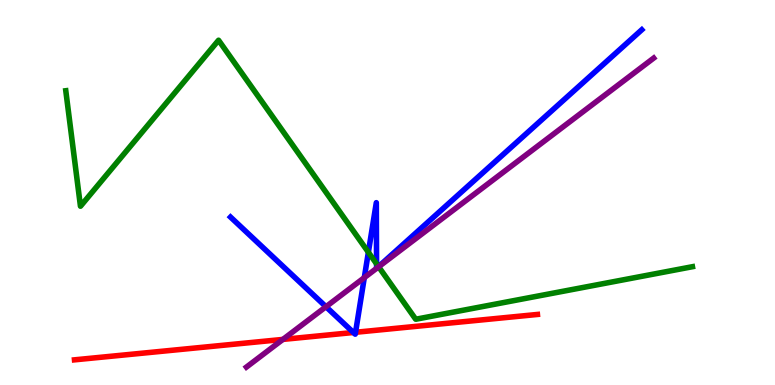[{'lines': ['blue', 'red'], 'intersections': [{'x': 4.56, 'y': 1.36}, {'x': 4.59, 'y': 1.37}]}, {'lines': ['green', 'red'], 'intersections': []}, {'lines': ['purple', 'red'], 'intersections': [{'x': 3.65, 'y': 1.18}]}, {'lines': ['blue', 'green'], 'intersections': [{'x': 4.75, 'y': 3.45}, {'x': 4.86, 'y': 3.15}, {'x': 4.88, 'y': 3.07}]}, {'lines': ['blue', 'purple'], 'intersections': [{'x': 4.21, 'y': 2.03}, {'x': 4.7, 'y': 2.79}, {'x': 4.86, 'y': 3.03}, {'x': 4.86, 'y': 3.03}]}, {'lines': ['green', 'purple'], 'intersections': [{'x': 4.89, 'y': 3.07}]}]